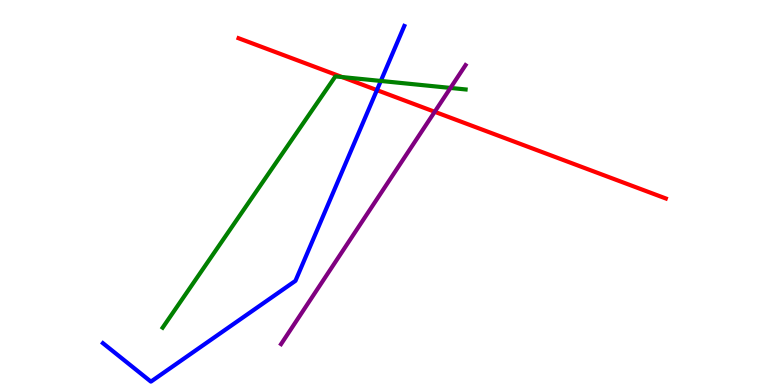[{'lines': ['blue', 'red'], 'intersections': [{'x': 4.86, 'y': 7.66}]}, {'lines': ['green', 'red'], 'intersections': [{'x': 4.41, 'y': 8.0}]}, {'lines': ['purple', 'red'], 'intersections': [{'x': 5.61, 'y': 7.1}]}, {'lines': ['blue', 'green'], 'intersections': [{'x': 4.91, 'y': 7.9}]}, {'lines': ['blue', 'purple'], 'intersections': []}, {'lines': ['green', 'purple'], 'intersections': [{'x': 5.81, 'y': 7.72}]}]